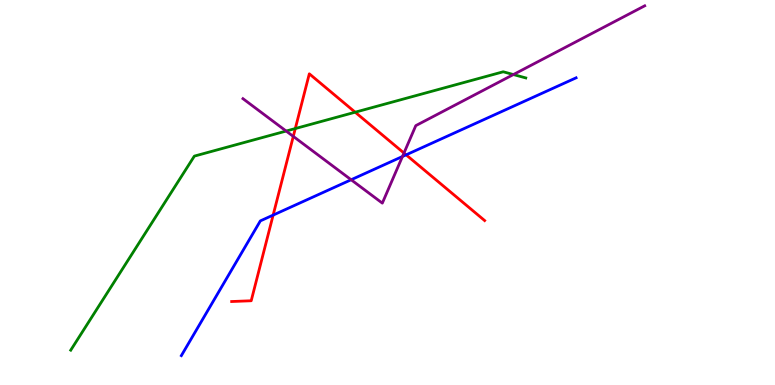[{'lines': ['blue', 'red'], 'intersections': [{'x': 3.52, 'y': 4.41}, {'x': 5.24, 'y': 5.98}]}, {'lines': ['green', 'red'], 'intersections': [{'x': 3.81, 'y': 6.66}, {'x': 4.58, 'y': 7.09}]}, {'lines': ['purple', 'red'], 'intersections': [{'x': 3.78, 'y': 6.46}, {'x': 5.21, 'y': 6.03}]}, {'lines': ['blue', 'green'], 'intersections': []}, {'lines': ['blue', 'purple'], 'intersections': [{'x': 4.53, 'y': 5.33}, {'x': 5.19, 'y': 5.94}]}, {'lines': ['green', 'purple'], 'intersections': [{'x': 3.69, 'y': 6.6}, {'x': 6.62, 'y': 8.06}]}]